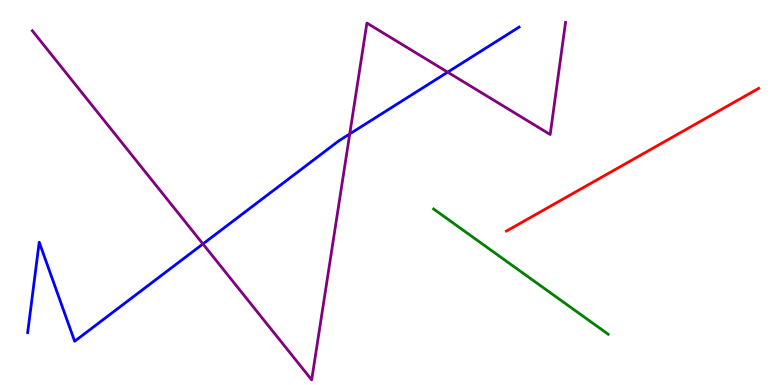[{'lines': ['blue', 'red'], 'intersections': []}, {'lines': ['green', 'red'], 'intersections': []}, {'lines': ['purple', 'red'], 'intersections': []}, {'lines': ['blue', 'green'], 'intersections': []}, {'lines': ['blue', 'purple'], 'intersections': [{'x': 2.62, 'y': 3.66}, {'x': 4.51, 'y': 6.52}, {'x': 5.78, 'y': 8.13}]}, {'lines': ['green', 'purple'], 'intersections': []}]